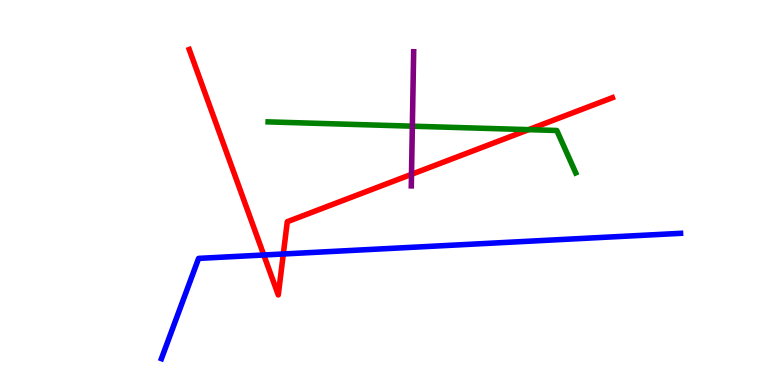[{'lines': ['blue', 'red'], 'intersections': [{'x': 3.4, 'y': 3.38}, {'x': 3.66, 'y': 3.4}]}, {'lines': ['green', 'red'], 'intersections': [{'x': 6.82, 'y': 6.63}]}, {'lines': ['purple', 'red'], 'intersections': [{'x': 5.31, 'y': 5.47}]}, {'lines': ['blue', 'green'], 'intersections': []}, {'lines': ['blue', 'purple'], 'intersections': []}, {'lines': ['green', 'purple'], 'intersections': [{'x': 5.32, 'y': 6.72}]}]